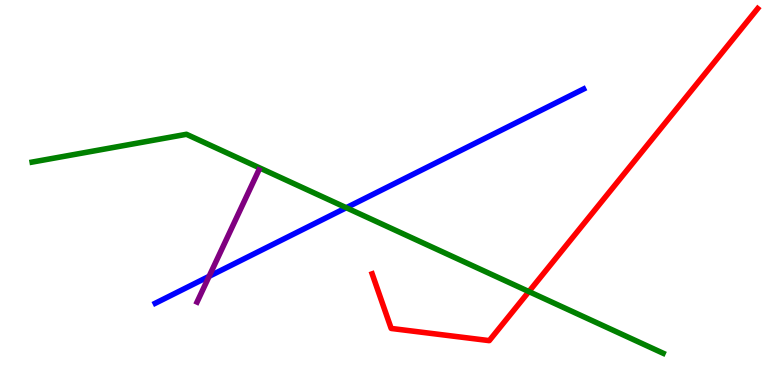[{'lines': ['blue', 'red'], 'intersections': []}, {'lines': ['green', 'red'], 'intersections': [{'x': 6.82, 'y': 2.43}]}, {'lines': ['purple', 'red'], 'intersections': []}, {'lines': ['blue', 'green'], 'intersections': [{'x': 4.47, 'y': 4.6}]}, {'lines': ['blue', 'purple'], 'intersections': [{'x': 2.7, 'y': 2.82}]}, {'lines': ['green', 'purple'], 'intersections': []}]